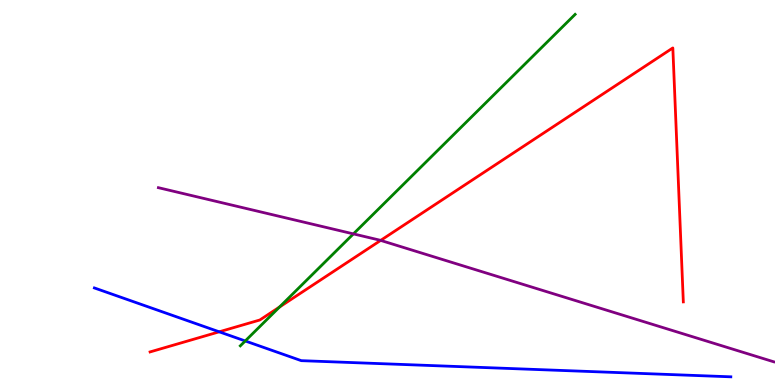[{'lines': ['blue', 'red'], 'intersections': [{'x': 2.83, 'y': 1.38}]}, {'lines': ['green', 'red'], 'intersections': [{'x': 3.61, 'y': 2.03}]}, {'lines': ['purple', 'red'], 'intersections': [{'x': 4.91, 'y': 3.76}]}, {'lines': ['blue', 'green'], 'intersections': [{'x': 3.16, 'y': 1.14}]}, {'lines': ['blue', 'purple'], 'intersections': []}, {'lines': ['green', 'purple'], 'intersections': [{'x': 4.56, 'y': 3.93}]}]